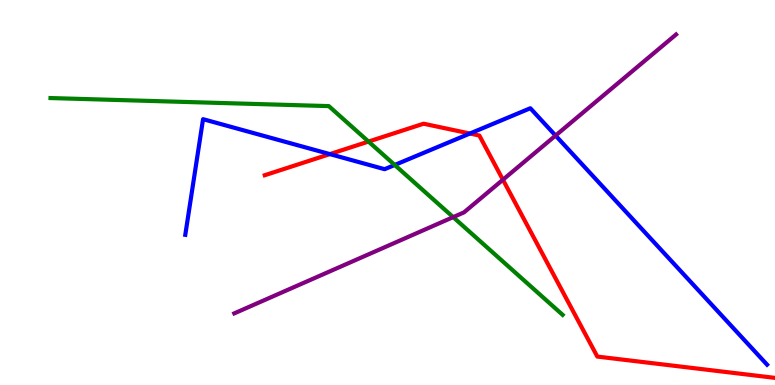[{'lines': ['blue', 'red'], 'intersections': [{'x': 4.26, 'y': 6.0}, {'x': 6.06, 'y': 6.53}]}, {'lines': ['green', 'red'], 'intersections': [{'x': 4.76, 'y': 6.32}]}, {'lines': ['purple', 'red'], 'intersections': [{'x': 6.49, 'y': 5.33}]}, {'lines': ['blue', 'green'], 'intersections': [{'x': 5.09, 'y': 5.72}]}, {'lines': ['blue', 'purple'], 'intersections': [{'x': 7.17, 'y': 6.48}]}, {'lines': ['green', 'purple'], 'intersections': [{'x': 5.85, 'y': 4.36}]}]